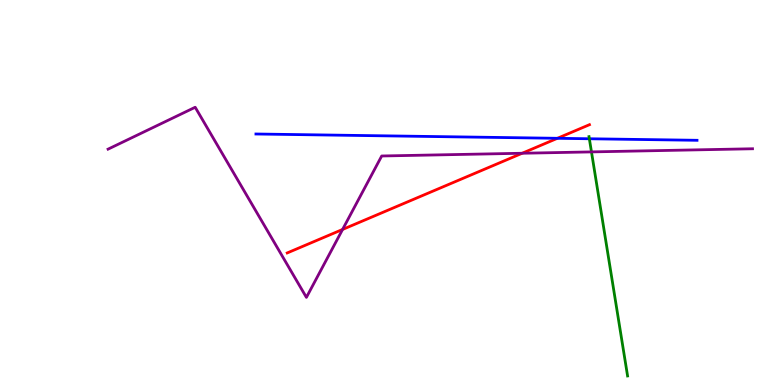[{'lines': ['blue', 'red'], 'intersections': [{'x': 7.19, 'y': 6.41}]}, {'lines': ['green', 'red'], 'intersections': []}, {'lines': ['purple', 'red'], 'intersections': [{'x': 4.42, 'y': 4.04}, {'x': 6.74, 'y': 6.02}]}, {'lines': ['blue', 'green'], 'intersections': [{'x': 7.6, 'y': 6.4}]}, {'lines': ['blue', 'purple'], 'intersections': []}, {'lines': ['green', 'purple'], 'intersections': [{'x': 7.63, 'y': 6.05}]}]